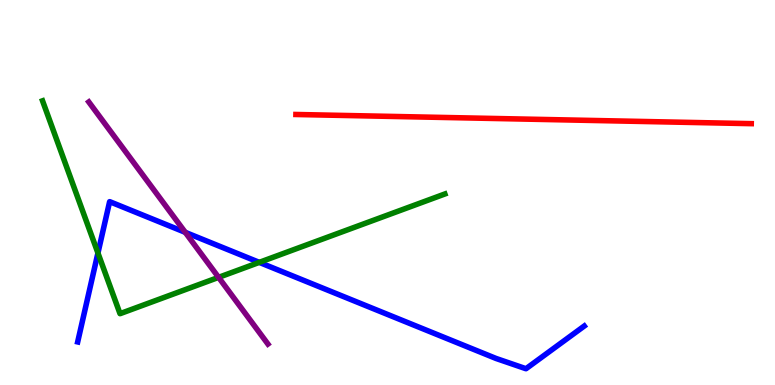[{'lines': ['blue', 'red'], 'intersections': []}, {'lines': ['green', 'red'], 'intersections': []}, {'lines': ['purple', 'red'], 'intersections': []}, {'lines': ['blue', 'green'], 'intersections': [{'x': 1.26, 'y': 3.43}, {'x': 3.35, 'y': 3.19}]}, {'lines': ['blue', 'purple'], 'intersections': [{'x': 2.39, 'y': 3.97}]}, {'lines': ['green', 'purple'], 'intersections': [{'x': 2.82, 'y': 2.8}]}]